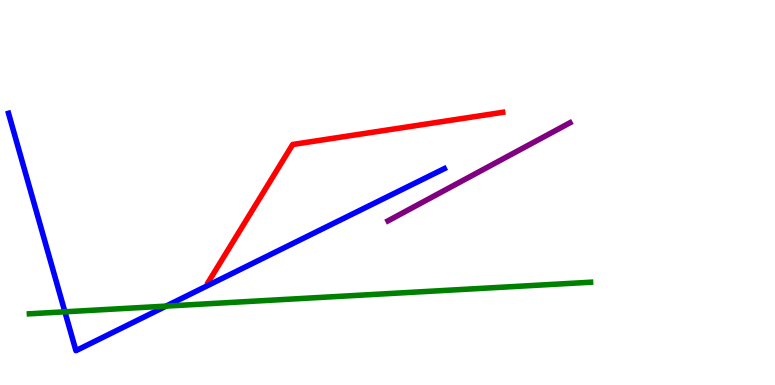[{'lines': ['blue', 'red'], 'intersections': []}, {'lines': ['green', 'red'], 'intersections': []}, {'lines': ['purple', 'red'], 'intersections': []}, {'lines': ['blue', 'green'], 'intersections': [{'x': 0.837, 'y': 1.9}, {'x': 2.14, 'y': 2.05}]}, {'lines': ['blue', 'purple'], 'intersections': []}, {'lines': ['green', 'purple'], 'intersections': []}]